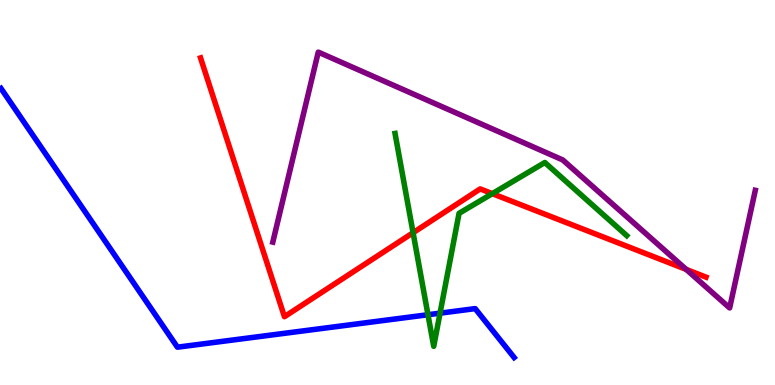[{'lines': ['blue', 'red'], 'intersections': []}, {'lines': ['green', 'red'], 'intersections': [{'x': 5.33, 'y': 3.96}, {'x': 6.35, 'y': 4.97}]}, {'lines': ['purple', 'red'], 'intersections': [{'x': 8.85, 'y': 3.0}]}, {'lines': ['blue', 'green'], 'intersections': [{'x': 5.52, 'y': 1.83}, {'x': 5.68, 'y': 1.87}]}, {'lines': ['blue', 'purple'], 'intersections': []}, {'lines': ['green', 'purple'], 'intersections': []}]